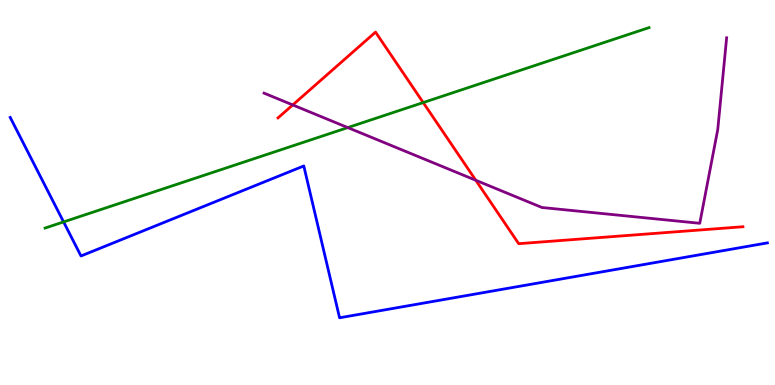[{'lines': ['blue', 'red'], 'intersections': []}, {'lines': ['green', 'red'], 'intersections': [{'x': 5.46, 'y': 7.34}]}, {'lines': ['purple', 'red'], 'intersections': [{'x': 3.78, 'y': 7.27}, {'x': 6.14, 'y': 5.32}]}, {'lines': ['blue', 'green'], 'intersections': [{'x': 0.821, 'y': 4.24}]}, {'lines': ['blue', 'purple'], 'intersections': []}, {'lines': ['green', 'purple'], 'intersections': [{'x': 4.49, 'y': 6.69}]}]